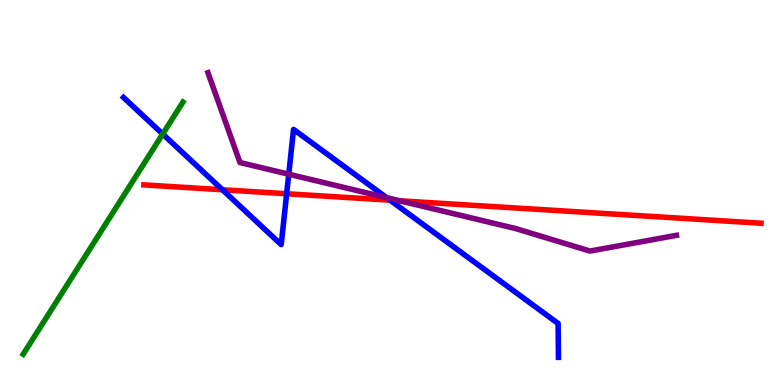[{'lines': ['blue', 'red'], 'intersections': [{'x': 2.87, 'y': 5.07}, {'x': 3.7, 'y': 4.97}, {'x': 5.03, 'y': 4.8}]}, {'lines': ['green', 'red'], 'intersections': []}, {'lines': ['purple', 'red'], 'intersections': [{'x': 5.16, 'y': 4.79}]}, {'lines': ['blue', 'green'], 'intersections': [{'x': 2.1, 'y': 6.52}]}, {'lines': ['blue', 'purple'], 'intersections': [{'x': 3.73, 'y': 5.48}, {'x': 4.99, 'y': 4.87}]}, {'lines': ['green', 'purple'], 'intersections': []}]